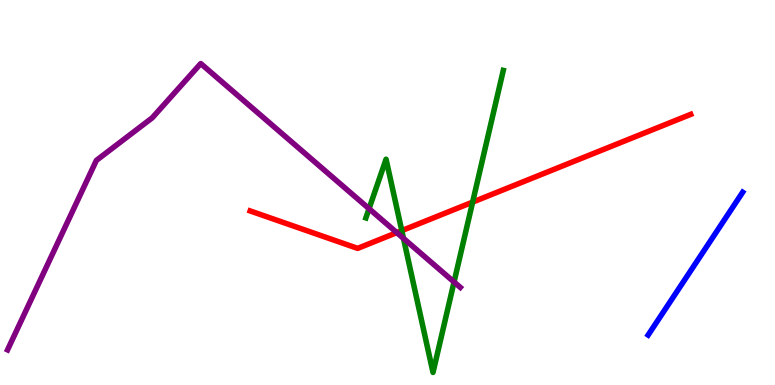[{'lines': ['blue', 'red'], 'intersections': []}, {'lines': ['green', 'red'], 'intersections': [{'x': 5.18, 'y': 4.01}, {'x': 6.1, 'y': 4.75}]}, {'lines': ['purple', 'red'], 'intersections': [{'x': 5.12, 'y': 3.96}]}, {'lines': ['blue', 'green'], 'intersections': []}, {'lines': ['blue', 'purple'], 'intersections': []}, {'lines': ['green', 'purple'], 'intersections': [{'x': 4.76, 'y': 4.58}, {'x': 5.21, 'y': 3.81}, {'x': 5.86, 'y': 2.68}]}]